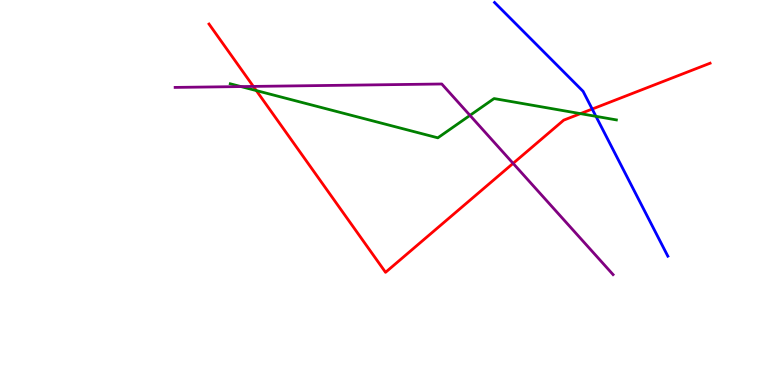[{'lines': ['blue', 'red'], 'intersections': [{'x': 7.64, 'y': 7.17}]}, {'lines': ['green', 'red'], 'intersections': [{'x': 3.31, 'y': 7.65}, {'x': 7.49, 'y': 7.05}]}, {'lines': ['purple', 'red'], 'intersections': [{'x': 3.27, 'y': 7.76}, {'x': 6.62, 'y': 5.76}]}, {'lines': ['blue', 'green'], 'intersections': [{'x': 7.69, 'y': 6.98}]}, {'lines': ['blue', 'purple'], 'intersections': []}, {'lines': ['green', 'purple'], 'intersections': [{'x': 3.11, 'y': 7.75}, {'x': 6.06, 'y': 7.0}]}]